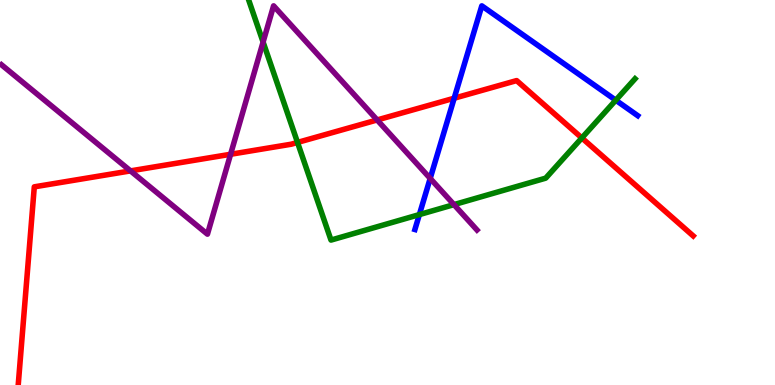[{'lines': ['blue', 'red'], 'intersections': [{'x': 5.86, 'y': 7.45}]}, {'lines': ['green', 'red'], 'intersections': [{'x': 3.84, 'y': 6.3}, {'x': 7.51, 'y': 6.42}]}, {'lines': ['purple', 'red'], 'intersections': [{'x': 1.68, 'y': 5.56}, {'x': 2.98, 'y': 5.99}, {'x': 4.87, 'y': 6.88}]}, {'lines': ['blue', 'green'], 'intersections': [{'x': 5.41, 'y': 4.43}, {'x': 7.95, 'y': 7.4}]}, {'lines': ['blue', 'purple'], 'intersections': [{'x': 5.55, 'y': 5.37}]}, {'lines': ['green', 'purple'], 'intersections': [{'x': 3.39, 'y': 8.91}, {'x': 5.86, 'y': 4.69}]}]